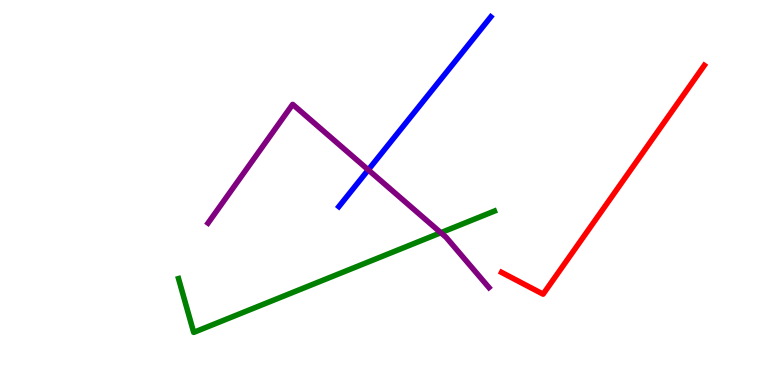[{'lines': ['blue', 'red'], 'intersections': []}, {'lines': ['green', 'red'], 'intersections': []}, {'lines': ['purple', 'red'], 'intersections': []}, {'lines': ['blue', 'green'], 'intersections': []}, {'lines': ['blue', 'purple'], 'intersections': [{'x': 4.75, 'y': 5.59}]}, {'lines': ['green', 'purple'], 'intersections': [{'x': 5.69, 'y': 3.96}]}]